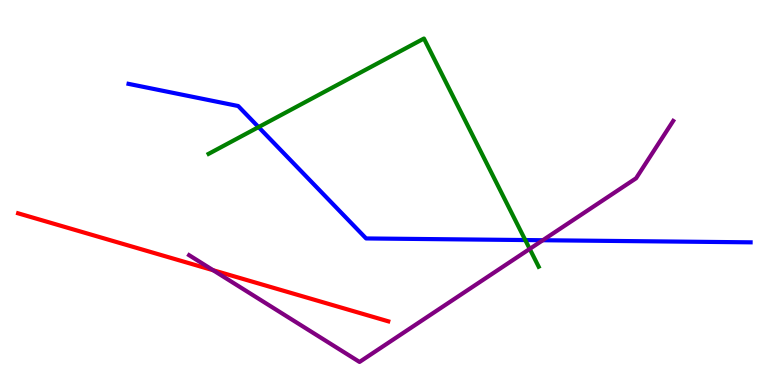[{'lines': ['blue', 'red'], 'intersections': []}, {'lines': ['green', 'red'], 'intersections': []}, {'lines': ['purple', 'red'], 'intersections': [{'x': 2.75, 'y': 2.98}]}, {'lines': ['blue', 'green'], 'intersections': [{'x': 3.34, 'y': 6.7}, {'x': 6.78, 'y': 3.76}]}, {'lines': ['blue', 'purple'], 'intersections': [{'x': 7.0, 'y': 3.76}]}, {'lines': ['green', 'purple'], 'intersections': [{'x': 6.84, 'y': 3.53}]}]